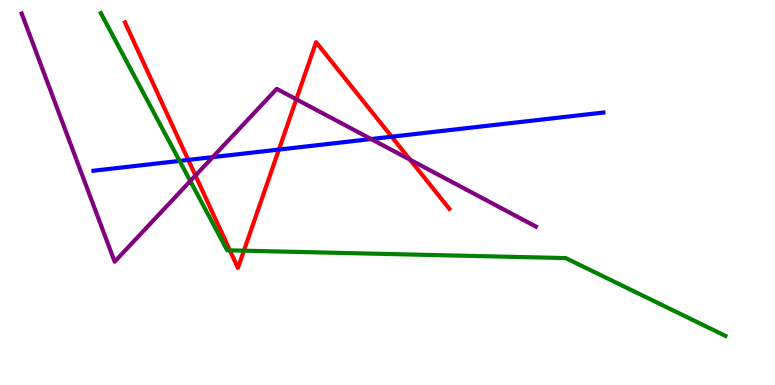[{'lines': ['blue', 'red'], 'intersections': [{'x': 2.43, 'y': 5.85}, {'x': 3.6, 'y': 6.11}, {'x': 5.05, 'y': 6.45}]}, {'lines': ['green', 'red'], 'intersections': [{'x': 2.97, 'y': 3.5}, {'x': 3.15, 'y': 3.49}]}, {'lines': ['purple', 'red'], 'intersections': [{'x': 2.52, 'y': 5.44}, {'x': 3.82, 'y': 7.42}, {'x': 5.29, 'y': 5.85}]}, {'lines': ['blue', 'green'], 'intersections': [{'x': 2.32, 'y': 5.82}]}, {'lines': ['blue', 'purple'], 'intersections': [{'x': 2.75, 'y': 5.92}, {'x': 4.79, 'y': 6.39}]}, {'lines': ['green', 'purple'], 'intersections': [{'x': 2.46, 'y': 5.3}]}]